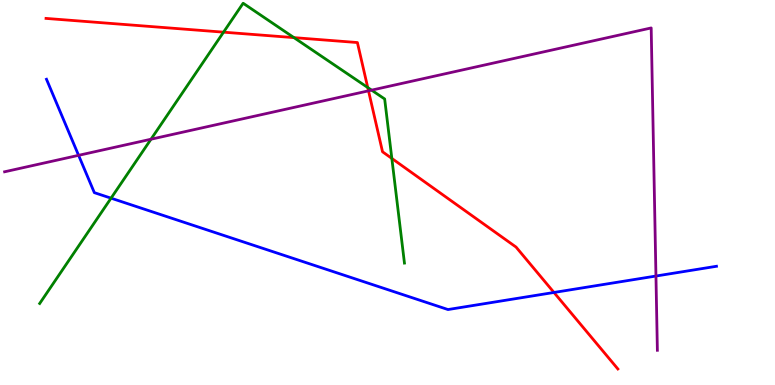[{'lines': ['blue', 'red'], 'intersections': [{'x': 7.15, 'y': 2.4}]}, {'lines': ['green', 'red'], 'intersections': [{'x': 2.88, 'y': 9.16}, {'x': 3.79, 'y': 9.02}, {'x': 4.75, 'y': 7.73}, {'x': 5.06, 'y': 5.88}]}, {'lines': ['purple', 'red'], 'intersections': [{'x': 4.75, 'y': 7.64}]}, {'lines': ['blue', 'green'], 'intersections': [{'x': 1.43, 'y': 4.85}]}, {'lines': ['blue', 'purple'], 'intersections': [{'x': 1.01, 'y': 5.97}, {'x': 8.46, 'y': 2.83}]}, {'lines': ['green', 'purple'], 'intersections': [{'x': 1.95, 'y': 6.38}, {'x': 4.79, 'y': 7.66}]}]